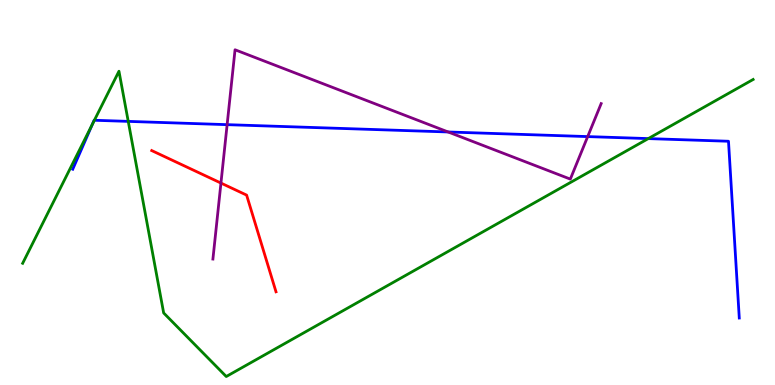[{'lines': ['blue', 'red'], 'intersections': []}, {'lines': ['green', 'red'], 'intersections': []}, {'lines': ['purple', 'red'], 'intersections': [{'x': 2.85, 'y': 5.25}]}, {'lines': ['blue', 'green'], 'intersections': [{'x': 1.19, 'y': 6.77}, {'x': 1.22, 'y': 6.88}, {'x': 1.65, 'y': 6.85}, {'x': 8.36, 'y': 6.4}]}, {'lines': ['blue', 'purple'], 'intersections': [{'x': 2.93, 'y': 6.76}, {'x': 5.78, 'y': 6.57}, {'x': 7.58, 'y': 6.45}]}, {'lines': ['green', 'purple'], 'intersections': []}]